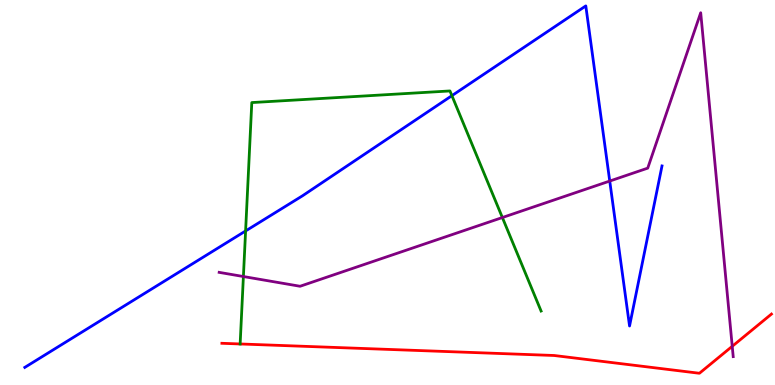[{'lines': ['blue', 'red'], 'intersections': []}, {'lines': ['green', 'red'], 'intersections': [{'x': 3.1, 'y': 1.07}]}, {'lines': ['purple', 'red'], 'intersections': [{'x': 9.45, 'y': 1.01}]}, {'lines': ['blue', 'green'], 'intersections': [{'x': 3.17, 'y': 4.0}, {'x': 5.83, 'y': 7.52}]}, {'lines': ['blue', 'purple'], 'intersections': [{'x': 7.87, 'y': 5.3}]}, {'lines': ['green', 'purple'], 'intersections': [{'x': 3.14, 'y': 2.82}, {'x': 6.48, 'y': 4.35}]}]